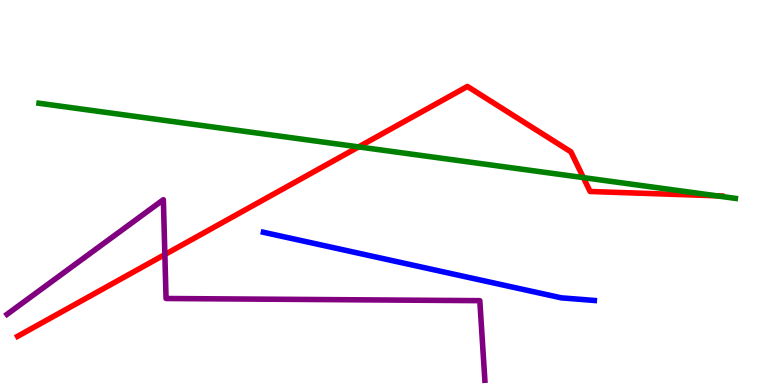[{'lines': ['blue', 'red'], 'intersections': []}, {'lines': ['green', 'red'], 'intersections': [{'x': 4.63, 'y': 6.18}, {'x': 7.53, 'y': 5.39}, {'x': 9.25, 'y': 4.91}]}, {'lines': ['purple', 'red'], 'intersections': [{'x': 2.13, 'y': 3.39}]}, {'lines': ['blue', 'green'], 'intersections': []}, {'lines': ['blue', 'purple'], 'intersections': []}, {'lines': ['green', 'purple'], 'intersections': []}]